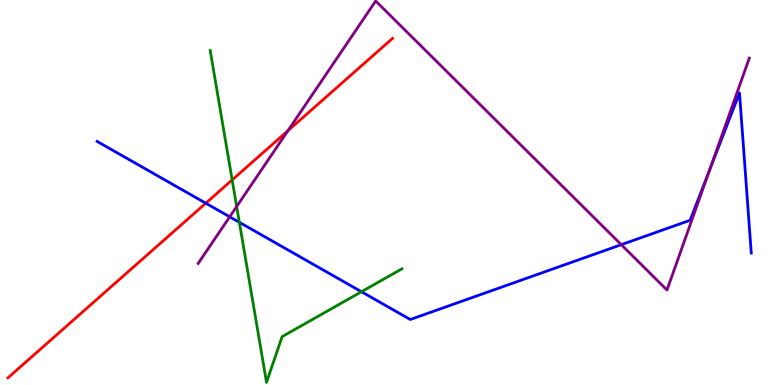[{'lines': ['blue', 'red'], 'intersections': [{'x': 2.66, 'y': 4.72}]}, {'lines': ['green', 'red'], 'intersections': [{'x': 3.0, 'y': 5.33}]}, {'lines': ['purple', 'red'], 'intersections': [{'x': 3.72, 'y': 6.61}]}, {'lines': ['blue', 'green'], 'intersections': [{'x': 3.09, 'y': 4.23}, {'x': 4.66, 'y': 2.42}]}, {'lines': ['blue', 'purple'], 'intersections': [{'x': 2.96, 'y': 4.37}, {'x': 8.02, 'y': 3.64}, {'x': 9.15, 'y': 5.57}]}, {'lines': ['green', 'purple'], 'intersections': [{'x': 3.05, 'y': 4.64}]}]